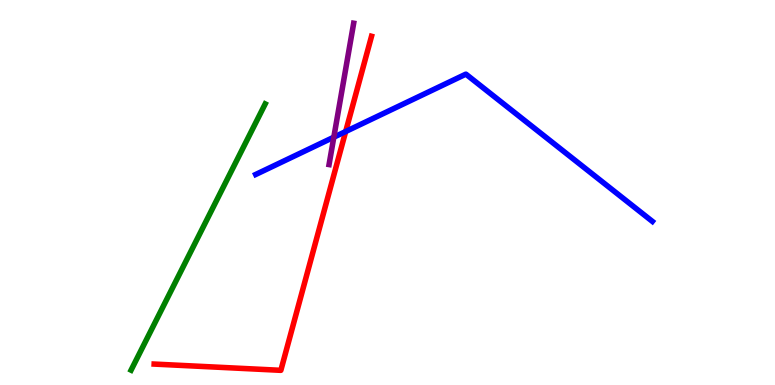[{'lines': ['blue', 'red'], 'intersections': [{'x': 4.46, 'y': 6.58}]}, {'lines': ['green', 'red'], 'intersections': []}, {'lines': ['purple', 'red'], 'intersections': []}, {'lines': ['blue', 'green'], 'intersections': []}, {'lines': ['blue', 'purple'], 'intersections': [{'x': 4.31, 'y': 6.44}]}, {'lines': ['green', 'purple'], 'intersections': []}]